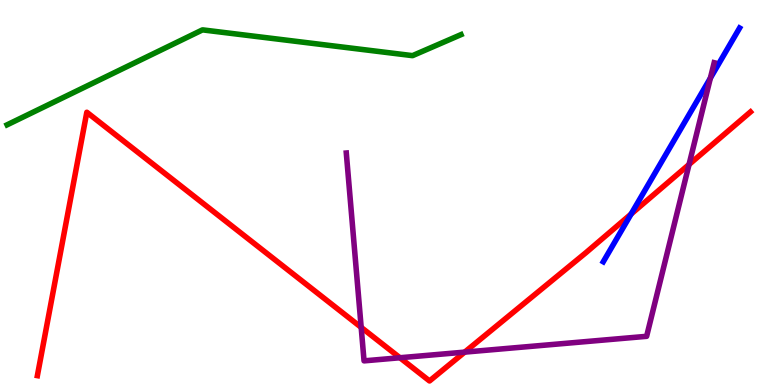[{'lines': ['blue', 'red'], 'intersections': [{'x': 8.14, 'y': 4.44}]}, {'lines': ['green', 'red'], 'intersections': []}, {'lines': ['purple', 'red'], 'intersections': [{'x': 4.66, 'y': 1.5}, {'x': 5.16, 'y': 0.708}, {'x': 6.0, 'y': 0.854}, {'x': 8.89, 'y': 5.73}]}, {'lines': ['blue', 'green'], 'intersections': []}, {'lines': ['blue', 'purple'], 'intersections': [{'x': 9.17, 'y': 7.97}]}, {'lines': ['green', 'purple'], 'intersections': []}]